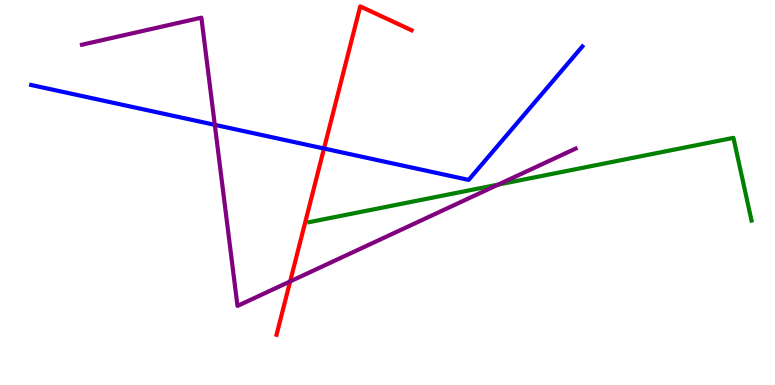[{'lines': ['blue', 'red'], 'intersections': [{'x': 4.18, 'y': 6.14}]}, {'lines': ['green', 'red'], 'intersections': []}, {'lines': ['purple', 'red'], 'intersections': [{'x': 3.74, 'y': 2.69}]}, {'lines': ['blue', 'green'], 'intersections': []}, {'lines': ['blue', 'purple'], 'intersections': [{'x': 2.77, 'y': 6.76}]}, {'lines': ['green', 'purple'], 'intersections': [{'x': 6.43, 'y': 5.21}]}]